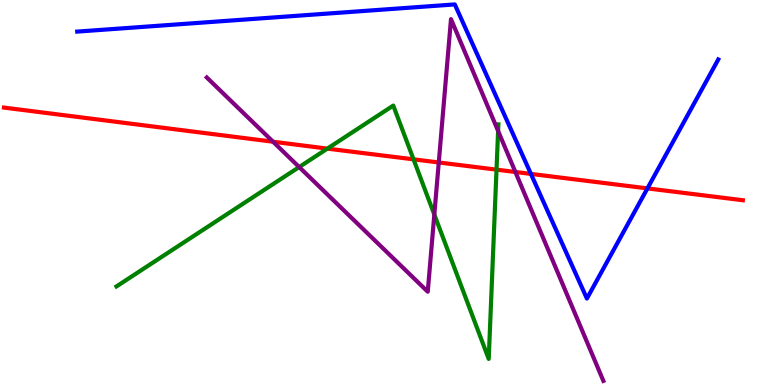[{'lines': ['blue', 'red'], 'intersections': [{'x': 6.85, 'y': 5.48}, {'x': 8.35, 'y': 5.11}]}, {'lines': ['green', 'red'], 'intersections': [{'x': 4.22, 'y': 6.14}, {'x': 5.34, 'y': 5.86}, {'x': 6.41, 'y': 5.59}]}, {'lines': ['purple', 'red'], 'intersections': [{'x': 3.52, 'y': 6.32}, {'x': 5.66, 'y': 5.78}, {'x': 6.65, 'y': 5.53}]}, {'lines': ['blue', 'green'], 'intersections': []}, {'lines': ['blue', 'purple'], 'intersections': []}, {'lines': ['green', 'purple'], 'intersections': [{'x': 3.86, 'y': 5.66}, {'x': 5.6, 'y': 4.43}, {'x': 6.43, 'y': 6.6}]}]